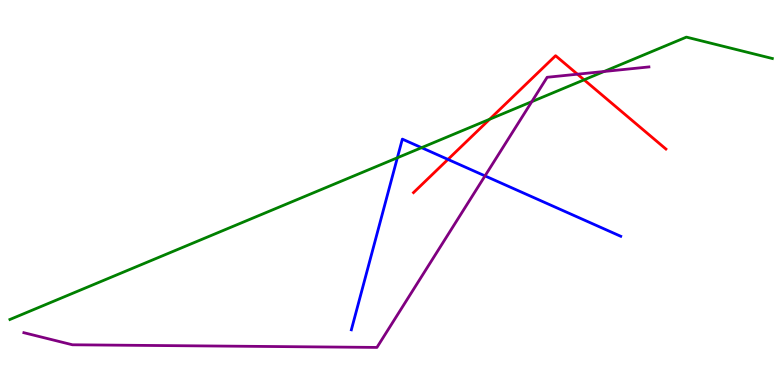[{'lines': ['blue', 'red'], 'intersections': [{'x': 5.78, 'y': 5.86}]}, {'lines': ['green', 'red'], 'intersections': [{'x': 6.32, 'y': 6.9}, {'x': 7.54, 'y': 7.93}]}, {'lines': ['purple', 'red'], 'intersections': [{'x': 7.45, 'y': 8.07}]}, {'lines': ['blue', 'green'], 'intersections': [{'x': 5.13, 'y': 5.9}, {'x': 5.44, 'y': 6.16}]}, {'lines': ['blue', 'purple'], 'intersections': [{'x': 6.26, 'y': 5.43}]}, {'lines': ['green', 'purple'], 'intersections': [{'x': 6.86, 'y': 7.36}, {'x': 7.79, 'y': 8.14}]}]